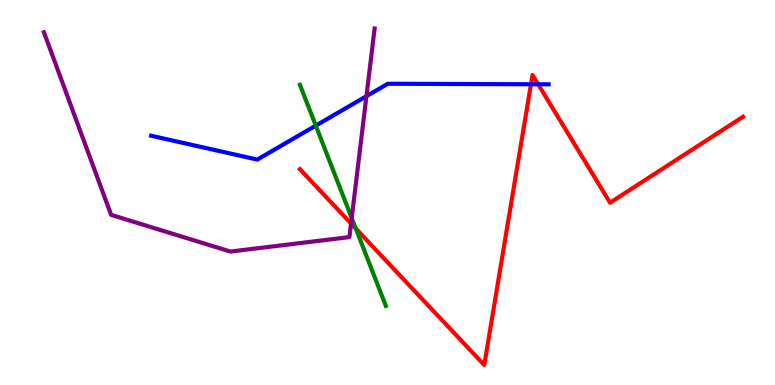[{'lines': ['blue', 'red'], 'intersections': [{'x': 6.85, 'y': 7.81}, {'x': 6.94, 'y': 7.81}]}, {'lines': ['green', 'red'], 'intersections': [{'x': 4.59, 'y': 4.06}]}, {'lines': ['purple', 'red'], 'intersections': [{'x': 4.53, 'y': 4.19}]}, {'lines': ['blue', 'green'], 'intersections': [{'x': 4.07, 'y': 6.74}]}, {'lines': ['blue', 'purple'], 'intersections': [{'x': 4.73, 'y': 7.5}]}, {'lines': ['green', 'purple'], 'intersections': [{'x': 4.54, 'y': 4.34}]}]